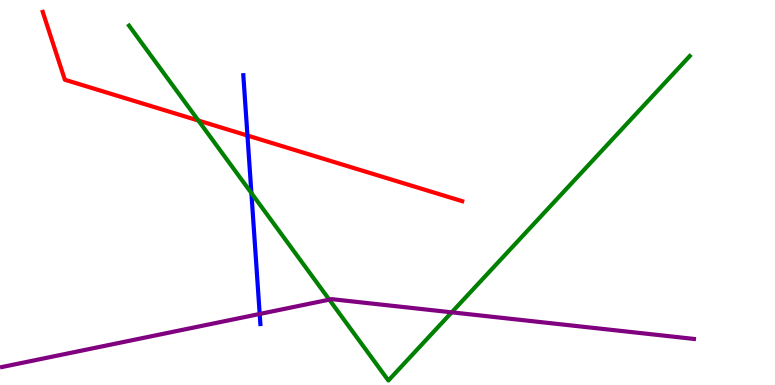[{'lines': ['blue', 'red'], 'intersections': [{'x': 3.19, 'y': 6.48}]}, {'lines': ['green', 'red'], 'intersections': [{'x': 2.56, 'y': 6.87}]}, {'lines': ['purple', 'red'], 'intersections': []}, {'lines': ['blue', 'green'], 'intersections': [{'x': 3.24, 'y': 4.99}]}, {'lines': ['blue', 'purple'], 'intersections': [{'x': 3.35, 'y': 1.84}]}, {'lines': ['green', 'purple'], 'intersections': [{'x': 4.25, 'y': 2.22}, {'x': 5.83, 'y': 1.89}]}]